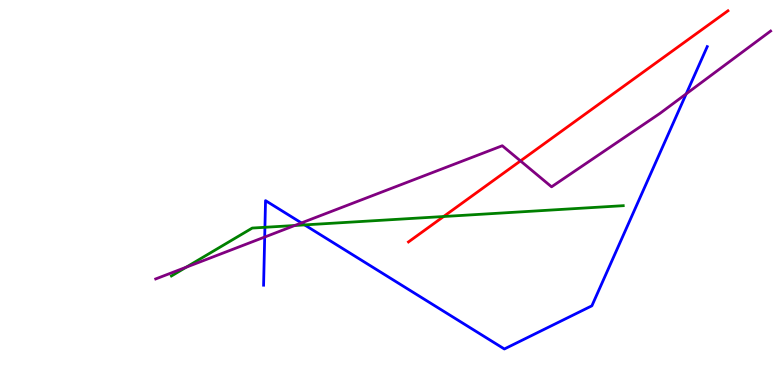[{'lines': ['blue', 'red'], 'intersections': []}, {'lines': ['green', 'red'], 'intersections': [{'x': 5.72, 'y': 4.38}]}, {'lines': ['purple', 'red'], 'intersections': [{'x': 6.72, 'y': 5.82}]}, {'lines': ['blue', 'green'], 'intersections': [{'x': 3.42, 'y': 4.1}, {'x': 3.93, 'y': 4.16}]}, {'lines': ['blue', 'purple'], 'intersections': [{'x': 3.42, 'y': 3.84}, {'x': 3.89, 'y': 4.21}, {'x': 8.85, 'y': 7.56}]}, {'lines': ['green', 'purple'], 'intersections': [{'x': 2.4, 'y': 3.06}, {'x': 3.8, 'y': 4.14}]}]